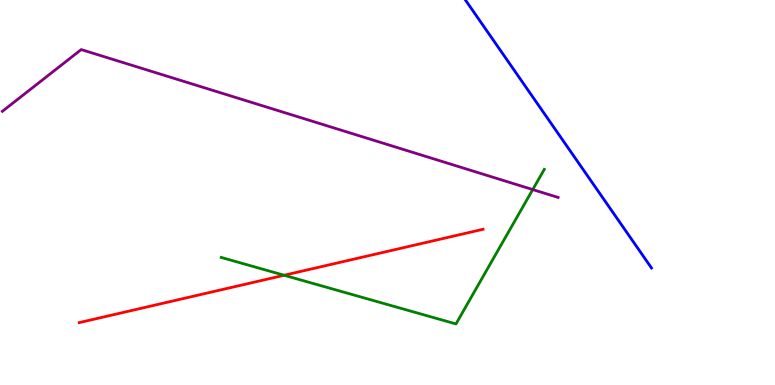[{'lines': ['blue', 'red'], 'intersections': []}, {'lines': ['green', 'red'], 'intersections': [{'x': 3.67, 'y': 2.85}]}, {'lines': ['purple', 'red'], 'intersections': []}, {'lines': ['blue', 'green'], 'intersections': []}, {'lines': ['blue', 'purple'], 'intersections': []}, {'lines': ['green', 'purple'], 'intersections': [{'x': 6.87, 'y': 5.08}]}]